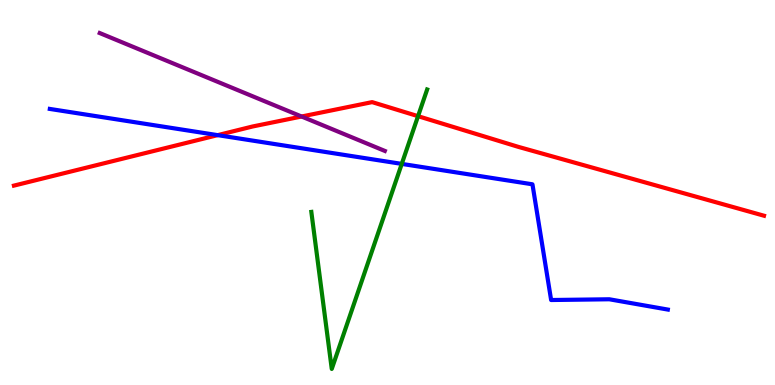[{'lines': ['blue', 'red'], 'intersections': [{'x': 2.81, 'y': 6.49}]}, {'lines': ['green', 'red'], 'intersections': [{'x': 5.39, 'y': 6.98}]}, {'lines': ['purple', 'red'], 'intersections': [{'x': 3.89, 'y': 6.97}]}, {'lines': ['blue', 'green'], 'intersections': [{'x': 5.18, 'y': 5.74}]}, {'lines': ['blue', 'purple'], 'intersections': []}, {'lines': ['green', 'purple'], 'intersections': []}]